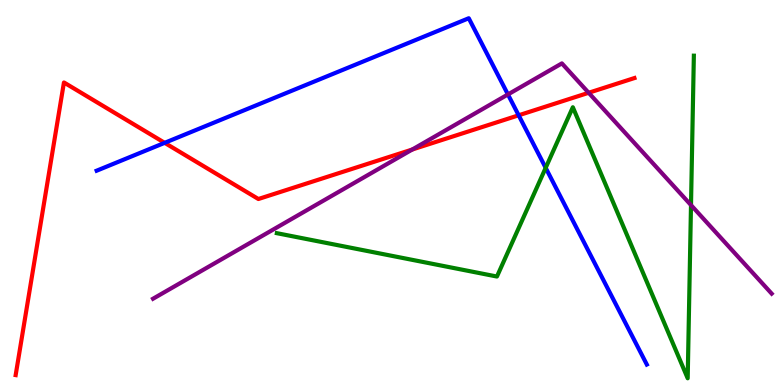[{'lines': ['blue', 'red'], 'intersections': [{'x': 2.12, 'y': 6.29}, {'x': 6.69, 'y': 7.01}]}, {'lines': ['green', 'red'], 'intersections': []}, {'lines': ['purple', 'red'], 'intersections': [{'x': 5.32, 'y': 6.12}, {'x': 7.6, 'y': 7.59}]}, {'lines': ['blue', 'green'], 'intersections': [{'x': 7.04, 'y': 5.64}]}, {'lines': ['blue', 'purple'], 'intersections': [{'x': 6.55, 'y': 7.55}]}, {'lines': ['green', 'purple'], 'intersections': [{'x': 8.92, 'y': 4.67}]}]